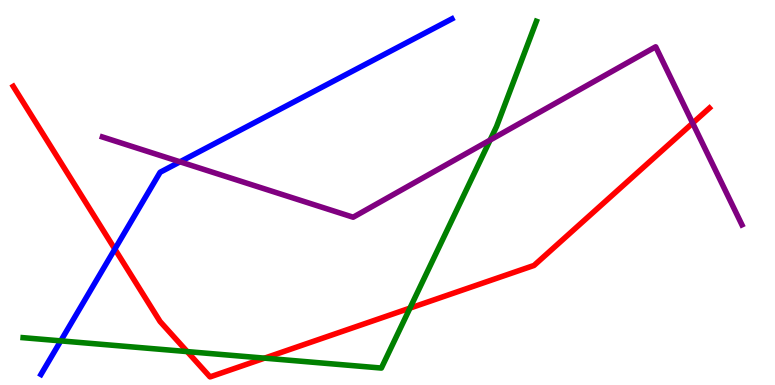[{'lines': ['blue', 'red'], 'intersections': [{'x': 1.48, 'y': 3.53}]}, {'lines': ['green', 'red'], 'intersections': [{'x': 2.42, 'y': 0.868}, {'x': 3.41, 'y': 0.697}, {'x': 5.29, 'y': 2.0}]}, {'lines': ['purple', 'red'], 'intersections': [{'x': 8.94, 'y': 6.8}]}, {'lines': ['blue', 'green'], 'intersections': [{'x': 0.784, 'y': 1.15}]}, {'lines': ['blue', 'purple'], 'intersections': [{'x': 2.32, 'y': 5.8}]}, {'lines': ['green', 'purple'], 'intersections': [{'x': 6.32, 'y': 6.36}]}]